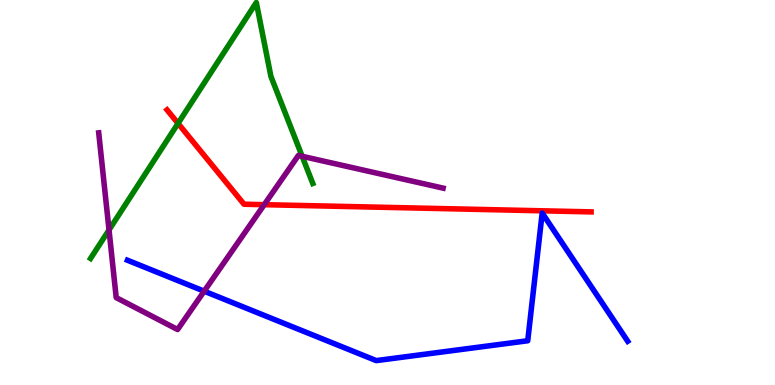[{'lines': ['blue', 'red'], 'intersections': []}, {'lines': ['green', 'red'], 'intersections': [{'x': 2.3, 'y': 6.8}]}, {'lines': ['purple', 'red'], 'intersections': [{'x': 3.41, 'y': 4.68}]}, {'lines': ['blue', 'green'], 'intersections': []}, {'lines': ['blue', 'purple'], 'intersections': [{'x': 2.63, 'y': 2.44}]}, {'lines': ['green', 'purple'], 'intersections': [{'x': 1.41, 'y': 4.03}, {'x': 3.9, 'y': 5.94}]}]